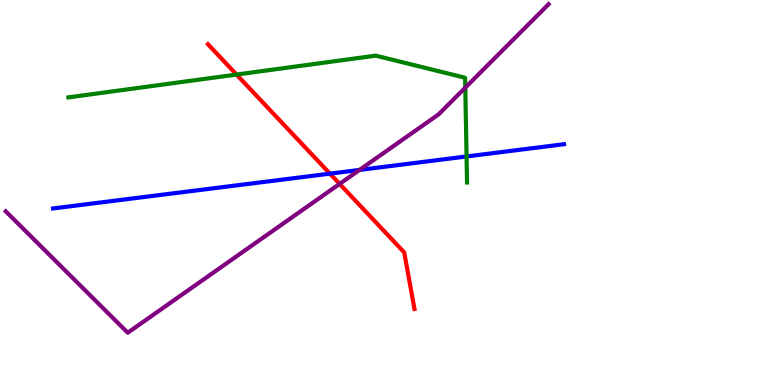[{'lines': ['blue', 'red'], 'intersections': [{'x': 4.26, 'y': 5.49}]}, {'lines': ['green', 'red'], 'intersections': [{'x': 3.05, 'y': 8.06}]}, {'lines': ['purple', 'red'], 'intersections': [{'x': 4.38, 'y': 5.22}]}, {'lines': ['blue', 'green'], 'intersections': [{'x': 6.02, 'y': 5.94}]}, {'lines': ['blue', 'purple'], 'intersections': [{'x': 4.64, 'y': 5.59}]}, {'lines': ['green', 'purple'], 'intersections': [{'x': 6.0, 'y': 7.72}]}]